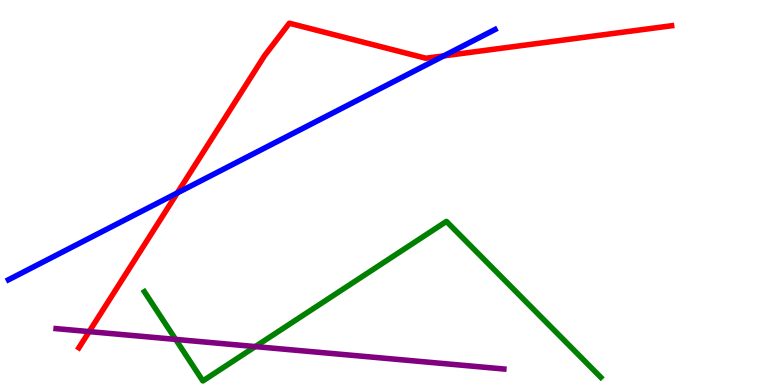[{'lines': ['blue', 'red'], 'intersections': [{'x': 2.29, 'y': 4.99}, {'x': 5.73, 'y': 8.55}]}, {'lines': ['green', 'red'], 'intersections': []}, {'lines': ['purple', 'red'], 'intersections': [{'x': 1.15, 'y': 1.39}]}, {'lines': ['blue', 'green'], 'intersections': []}, {'lines': ['blue', 'purple'], 'intersections': []}, {'lines': ['green', 'purple'], 'intersections': [{'x': 2.27, 'y': 1.18}, {'x': 3.29, 'y': 0.998}]}]